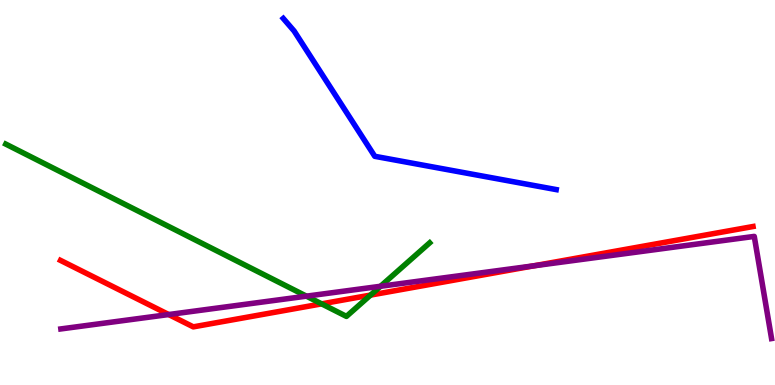[{'lines': ['blue', 'red'], 'intersections': []}, {'lines': ['green', 'red'], 'intersections': [{'x': 4.15, 'y': 2.11}, {'x': 4.78, 'y': 2.34}]}, {'lines': ['purple', 'red'], 'intersections': [{'x': 2.18, 'y': 1.83}, {'x': 6.89, 'y': 3.1}]}, {'lines': ['blue', 'green'], 'intersections': []}, {'lines': ['blue', 'purple'], 'intersections': []}, {'lines': ['green', 'purple'], 'intersections': [{'x': 3.95, 'y': 2.31}, {'x': 4.91, 'y': 2.56}]}]